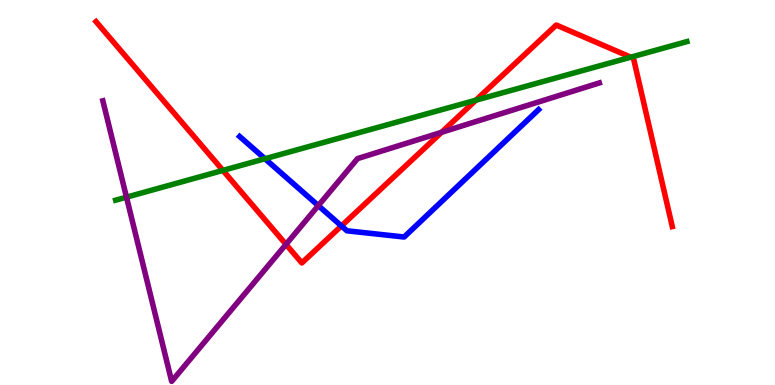[{'lines': ['blue', 'red'], 'intersections': [{'x': 4.41, 'y': 4.13}]}, {'lines': ['green', 'red'], 'intersections': [{'x': 2.88, 'y': 5.57}, {'x': 6.14, 'y': 7.4}, {'x': 8.14, 'y': 8.51}]}, {'lines': ['purple', 'red'], 'intersections': [{'x': 3.69, 'y': 3.65}, {'x': 5.7, 'y': 6.56}]}, {'lines': ['blue', 'green'], 'intersections': [{'x': 3.42, 'y': 5.88}]}, {'lines': ['blue', 'purple'], 'intersections': [{'x': 4.11, 'y': 4.66}]}, {'lines': ['green', 'purple'], 'intersections': [{'x': 1.63, 'y': 4.88}]}]